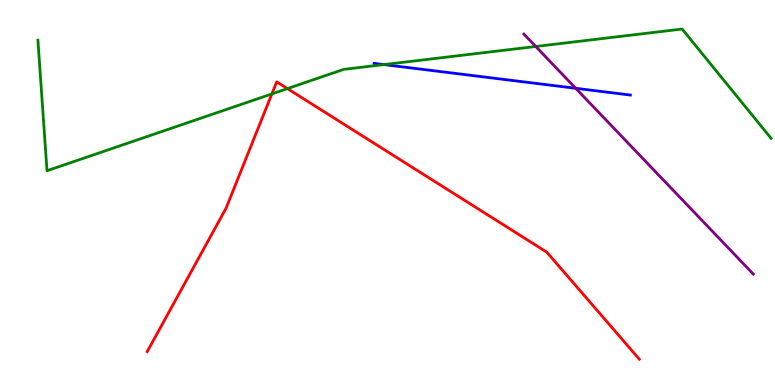[{'lines': ['blue', 'red'], 'intersections': []}, {'lines': ['green', 'red'], 'intersections': [{'x': 3.51, 'y': 7.56}, {'x': 3.71, 'y': 7.7}]}, {'lines': ['purple', 'red'], 'intersections': []}, {'lines': ['blue', 'green'], 'intersections': [{'x': 4.95, 'y': 8.32}]}, {'lines': ['blue', 'purple'], 'intersections': [{'x': 7.43, 'y': 7.71}]}, {'lines': ['green', 'purple'], 'intersections': [{'x': 6.91, 'y': 8.79}]}]